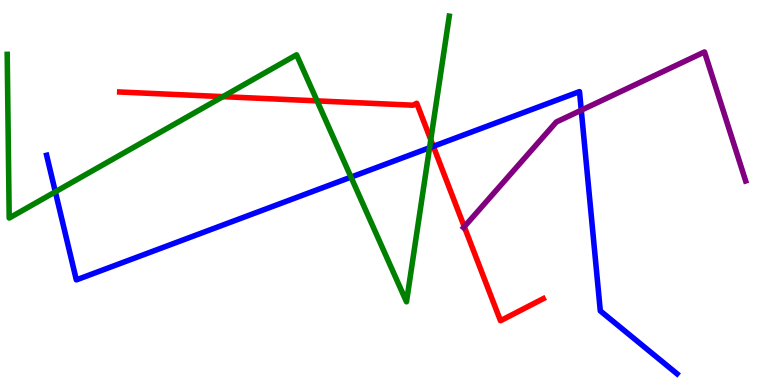[{'lines': ['blue', 'red'], 'intersections': [{'x': 5.59, 'y': 6.2}]}, {'lines': ['green', 'red'], 'intersections': [{'x': 2.88, 'y': 7.49}, {'x': 4.09, 'y': 7.38}, {'x': 5.56, 'y': 6.37}]}, {'lines': ['purple', 'red'], 'intersections': [{'x': 5.99, 'y': 4.11}]}, {'lines': ['blue', 'green'], 'intersections': [{'x': 0.714, 'y': 5.02}, {'x': 4.53, 'y': 5.4}, {'x': 5.54, 'y': 6.16}]}, {'lines': ['blue', 'purple'], 'intersections': [{'x': 7.5, 'y': 7.14}]}, {'lines': ['green', 'purple'], 'intersections': []}]